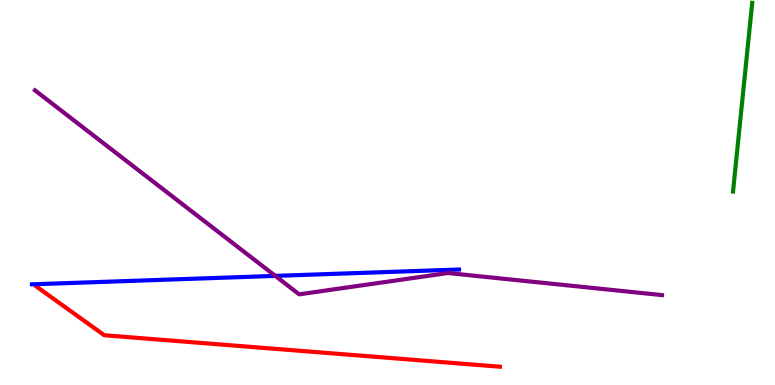[{'lines': ['blue', 'red'], 'intersections': []}, {'lines': ['green', 'red'], 'intersections': []}, {'lines': ['purple', 'red'], 'intersections': []}, {'lines': ['blue', 'green'], 'intersections': []}, {'lines': ['blue', 'purple'], 'intersections': [{'x': 3.55, 'y': 2.83}]}, {'lines': ['green', 'purple'], 'intersections': []}]